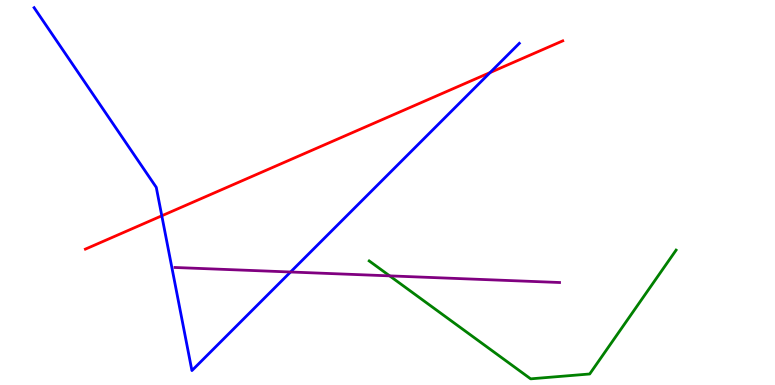[{'lines': ['blue', 'red'], 'intersections': [{'x': 2.09, 'y': 4.4}, {'x': 6.32, 'y': 8.12}]}, {'lines': ['green', 'red'], 'intersections': []}, {'lines': ['purple', 'red'], 'intersections': []}, {'lines': ['blue', 'green'], 'intersections': []}, {'lines': ['blue', 'purple'], 'intersections': [{'x': 3.75, 'y': 2.94}]}, {'lines': ['green', 'purple'], 'intersections': [{'x': 5.03, 'y': 2.83}]}]